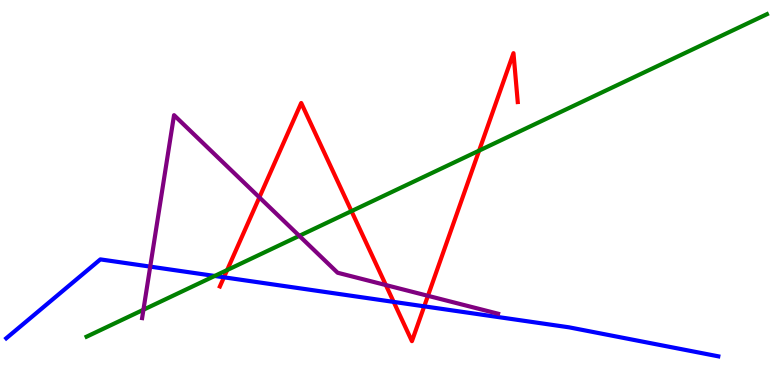[{'lines': ['blue', 'red'], 'intersections': [{'x': 2.89, 'y': 2.8}, {'x': 5.08, 'y': 2.16}, {'x': 5.47, 'y': 2.04}]}, {'lines': ['green', 'red'], 'intersections': [{'x': 2.93, 'y': 2.99}, {'x': 4.54, 'y': 4.52}, {'x': 6.18, 'y': 6.09}]}, {'lines': ['purple', 'red'], 'intersections': [{'x': 3.35, 'y': 4.87}, {'x': 4.98, 'y': 2.6}, {'x': 5.52, 'y': 2.32}]}, {'lines': ['blue', 'green'], 'intersections': [{'x': 2.77, 'y': 2.83}]}, {'lines': ['blue', 'purple'], 'intersections': [{'x': 1.94, 'y': 3.07}]}, {'lines': ['green', 'purple'], 'intersections': [{'x': 1.85, 'y': 1.96}, {'x': 3.86, 'y': 3.87}]}]